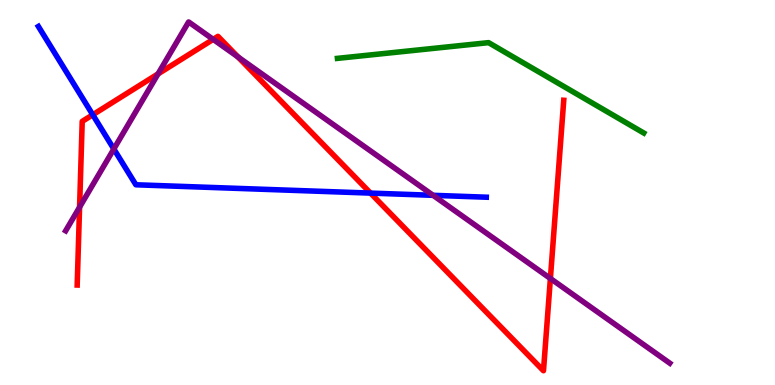[{'lines': ['blue', 'red'], 'intersections': [{'x': 1.2, 'y': 7.02}, {'x': 4.78, 'y': 4.98}]}, {'lines': ['green', 'red'], 'intersections': []}, {'lines': ['purple', 'red'], 'intersections': [{'x': 1.03, 'y': 4.62}, {'x': 2.04, 'y': 8.08}, {'x': 2.75, 'y': 8.98}, {'x': 3.07, 'y': 8.52}, {'x': 7.1, 'y': 2.77}]}, {'lines': ['blue', 'green'], 'intersections': []}, {'lines': ['blue', 'purple'], 'intersections': [{'x': 1.47, 'y': 6.13}, {'x': 5.59, 'y': 4.93}]}, {'lines': ['green', 'purple'], 'intersections': []}]